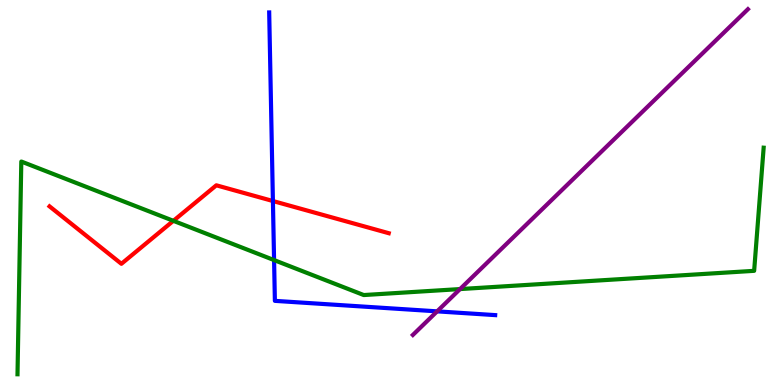[{'lines': ['blue', 'red'], 'intersections': [{'x': 3.52, 'y': 4.78}]}, {'lines': ['green', 'red'], 'intersections': [{'x': 2.24, 'y': 4.26}]}, {'lines': ['purple', 'red'], 'intersections': []}, {'lines': ['blue', 'green'], 'intersections': [{'x': 3.54, 'y': 3.24}]}, {'lines': ['blue', 'purple'], 'intersections': [{'x': 5.64, 'y': 1.91}]}, {'lines': ['green', 'purple'], 'intersections': [{'x': 5.94, 'y': 2.49}]}]